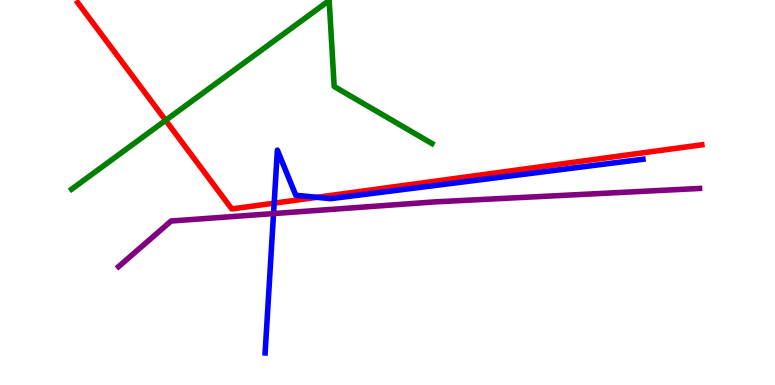[{'lines': ['blue', 'red'], 'intersections': [{'x': 3.54, 'y': 4.72}, {'x': 4.09, 'y': 4.87}]}, {'lines': ['green', 'red'], 'intersections': [{'x': 2.14, 'y': 6.87}]}, {'lines': ['purple', 'red'], 'intersections': []}, {'lines': ['blue', 'green'], 'intersections': []}, {'lines': ['blue', 'purple'], 'intersections': [{'x': 3.53, 'y': 4.45}]}, {'lines': ['green', 'purple'], 'intersections': []}]